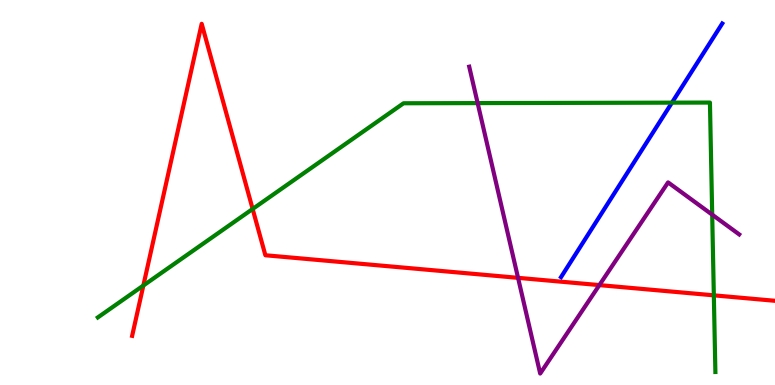[{'lines': ['blue', 'red'], 'intersections': []}, {'lines': ['green', 'red'], 'intersections': [{'x': 1.85, 'y': 2.58}, {'x': 3.26, 'y': 4.57}, {'x': 9.21, 'y': 2.33}]}, {'lines': ['purple', 'red'], 'intersections': [{'x': 6.68, 'y': 2.78}, {'x': 7.73, 'y': 2.59}]}, {'lines': ['blue', 'green'], 'intersections': [{'x': 8.67, 'y': 7.33}]}, {'lines': ['blue', 'purple'], 'intersections': []}, {'lines': ['green', 'purple'], 'intersections': [{'x': 6.16, 'y': 7.32}, {'x': 9.19, 'y': 4.42}]}]